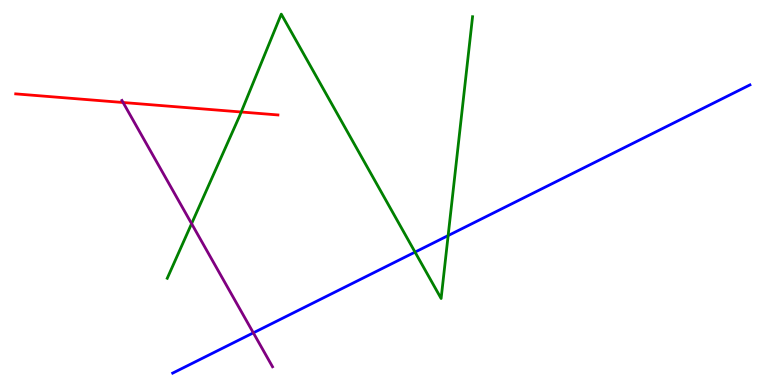[{'lines': ['blue', 'red'], 'intersections': []}, {'lines': ['green', 'red'], 'intersections': [{'x': 3.11, 'y': 7.09}]}, {'lines': ['purple', 'red'], 'intersections': [{'x': 1.59, 'y': 7.34}]}, {'lines': ['blue', 'green'], 'intersections': [{'x': 5.36, 'y': 3.45}, {'x': 5.78, 'y': 3.88}]}, {'lines': ['blue', 'purple'], 'intersections': [{'x': 3.27, 'y': 1.35}]}, {'lines': ['green', 'purple'], 'intersections': [{'x': 2.47, 'y': 4.19}]}]